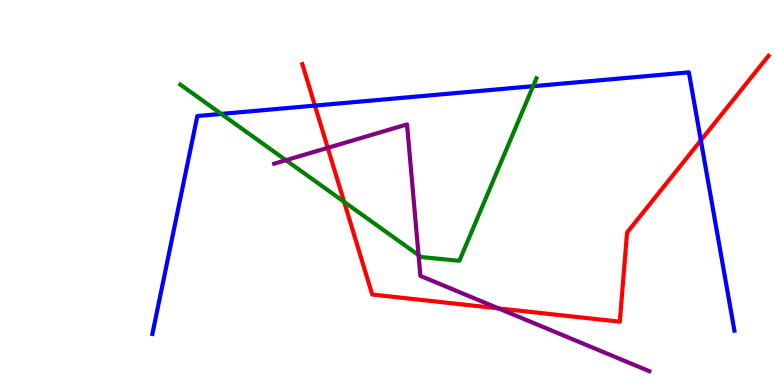[{'lines': ['blue', 'red'], 'intersections': [{'x': 4.06, 'y': 7.26}, {'x': 9.04, 'y': 6.35}]}, {'lines': ['green', 'red'], 'intersections': [{'x': 4.44, 'y': 4.76}]}, {'lines': ['purple', 'red'], 'intersections': [{'x': 4.23, 'y': 6.16}, {'x': 6.43, 'y': 1.99}]}, {'lines': ['blue', 'green'], 'intersections': [{'x': 2.86, 'y': 7.04}, {'x': 6.88, 'y': 7.76}]}, {'lines': ['blue', 'purple'], 'intersections': []}, {'lines': ['green', 'purple'], 'intersections': [{'x': 3.69, 'y': 5.84}, {'x': 5.4, 'y': 3.37}]}]